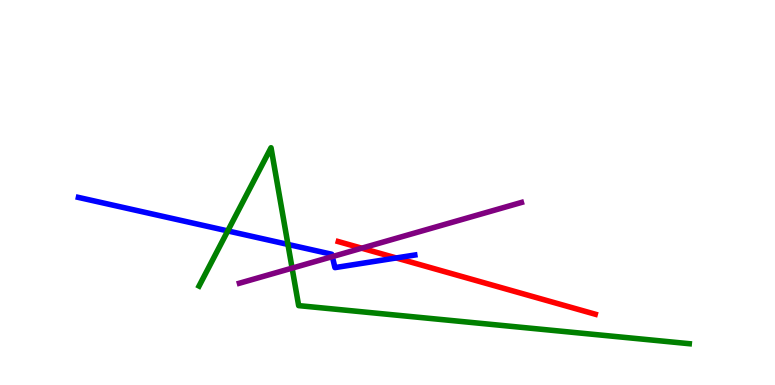[{'lines': ['blue', 'red'], 'intersections': [{'x': 5.11, 'y': 3.3}]}, {'lines': ['green', 'red'], 'intersections': []}, {'lines': ['purple', 'red'], 'intersections': [{'x': 4.67, 'y': 3.55}]}, {'lines': ['blue', 'green'], 'intersections': [{'x': 2.94, 'y': 4.0}, {'x': 3.72, 'y': 3.65}]}, {'lines': ['blue', 'purple'], 'intersections': [{'x': 4.29, 'y': 3.33}]}, {'lines': ['green', 'purple'], 'intersections': [{'x': 3.77, 'y': 3.04}]}]